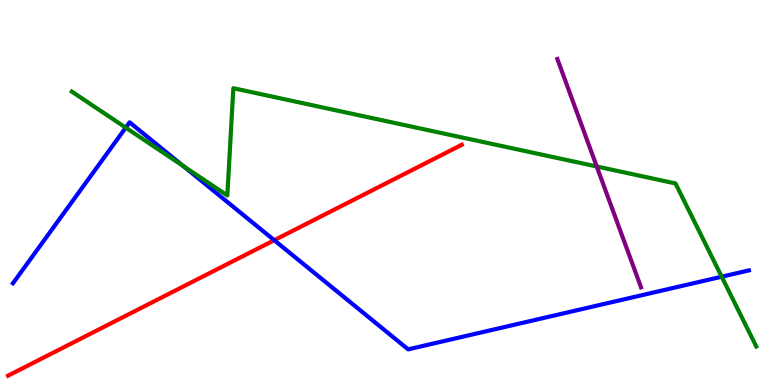[{'lines': ['blue', 'red'], 'intersections': [{'x': 3.54, 'y': 3.76}]}, {'lines': ['green', 'red'], 'intersections': []}, {'lines': ['purple', 'red'], 'intersections': []}, {'lines': ['blue', 'green'], 'intersections': [{'x': 1.62, 'y': 6.68}, {'x': 2.36, 'y': 5.69}, {'x': 9.31, 'y': 2.81}]}, {'lines': ['blue', 'purple'], 'intersections': []}, {'lines': ['green', 'purple'], 'intersections': [{'x': 7.7, 'y': 5.68}]}]